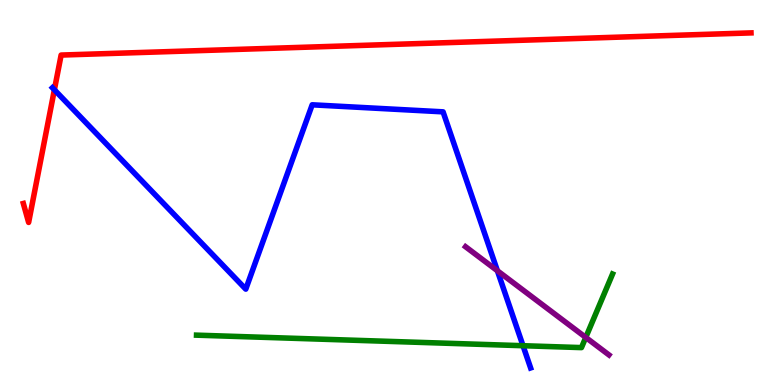[{'lines': ['blue', 'red'], 'intersections': [{'x': 0.702, 'y': 7.67}]}, {'lines': ['green', 'red'], 'intersections': []}, {'lines': ['purple', 'red'], 'intersections': []}, {'lines': ['blue', 'green'], 'intersections': [{'x': 6.75, 'y': 1.02}]}, {'lines': ['blue', 'purple'], 'intersections': [{'x': 6.42, 'y': 2.97}]}, {'lines': ['green', 'purple'], 'intersections': [{'x': 7.56, 'y': 1.24}]}]